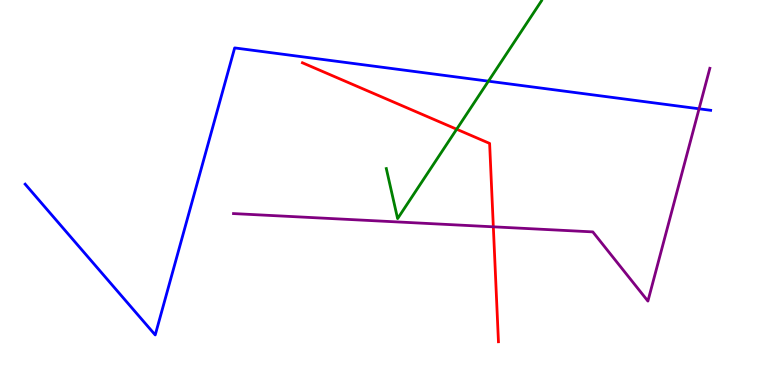[{'lines': ['blue', 'red'], 'intersections': []}, {'lines': ['green', 'red'], 'intersections': [{'x': 5.89, 'y': 6.64}]}, {'lines': ['purple', 'red'], 'intersections': [{'x': 6.37, 'y': 4.11}]}, {'lines': ['blue', 'green'], 'intersections': [{'x': 6.3, 'y': 7.89}]}, {'lines': ['blue', 'purple'], 'intersections': [{'x': 9.02, 'y': 7.17}]}, {'lines': ['green', 'purple'], 'intersections': []}]